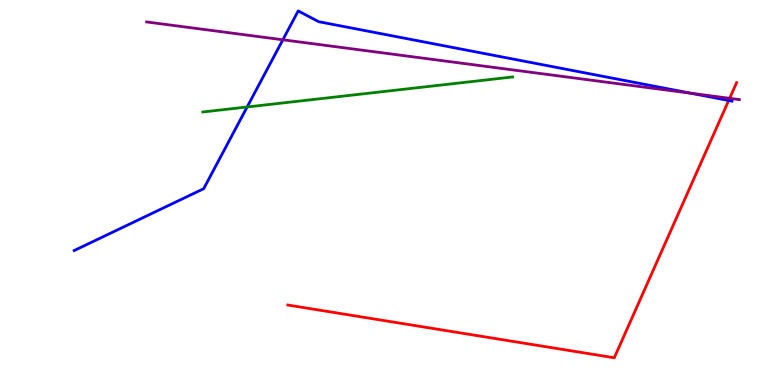[{'lines': ['blue', 'red'], 'intersections': [{'x': 9.4, 'y': 7.39}]}, {'lines': ['green', 'red'], 'intersections': []}, {'lines': ['purple', 'red'], 'intersections': [{'x': 9.41, 'y': 7.45}]}, {'lines': ['blue', 'green'], 'intersections': [{'x': 3.19, 'y': 7.22}]}, {'lines': ['blue', 'purple'], 'intersections': [{'x': 3.65, 'y': 8.97}, {'x': 8.92, 'y': 7.58}]}, {'lines': ['green', 'purple'], 'intersections': []}]